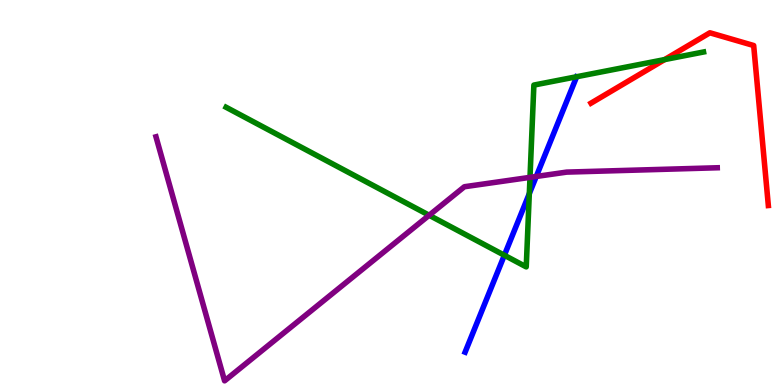[{'lines': ['blue', 'red'], 'intersections': []}, {'lines': ['green', 'red'], 'intersections': [{'x': 8.58, 'y': 8.45}]}, {'lines': ['purple', 'red'], 'intersections': []}, {'lines': ['blue', 'green'], 'intersections': [{'x': 6.51, 'y': 3.37}, {'x': 6.83, 'y': 4.97}]}, {'lines': ['blue', 'purple'], 'intersections': [{'x': 6.92, 'y': 5.42}]}, {'lines': ['green', 'purple'], 'intersections': [{'x': 5.54, 'y': 4.41}, {'x': 6.84, 'y': 5.39}]}]